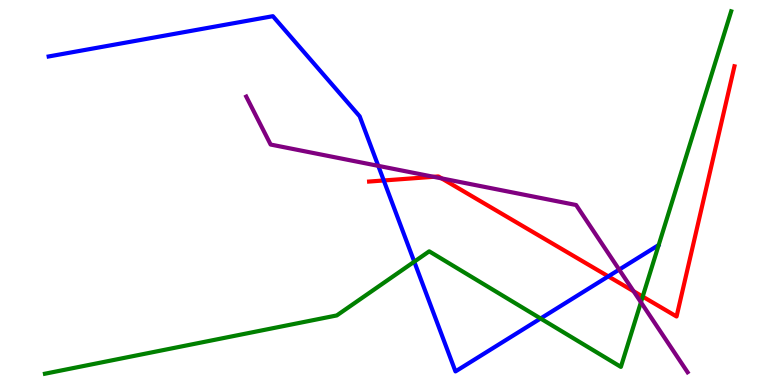[{'lines': ['blue', 'red'], 'intersections': [{'x': 4.95, 'y': 5.31}, {'x': 7.85, 'y': 2.82}]}, {'lines': ['green', 'red'], 'intersections': [{'x': 8.29, 'y': 2.3}]}, {'lines': ['purple', 'red'], 'intersections': [{'x': 5.59, 'y': 5.41}, {'x': 5.7, 'y': 5.37}, {'x': 8.18, 'y': 2.44}]}, {'lines': ['blue', 'green'], 'intersections': [{'x': 5.35, 'y': 3.2}, {'x': 6.98, 'y': 1.73}]}, {'lines': ['blue', 'purple'], 'intersections': [{'x': 4.88, 'y': 5.69}, {'x': 7.99, 'y': 3.0}]}, {'lines': ['green', 'purple'], 'intersections': [{'x': 8.27, 'y': 2.15}]}]